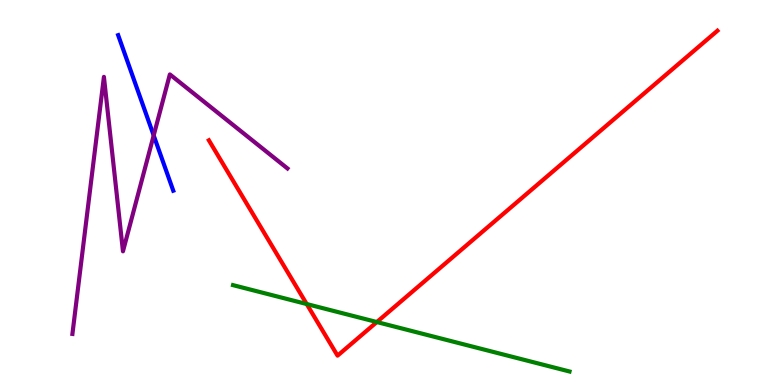[{'lines': ['blue', 'red'], 'intersections': []}, {'lines': ['green', 'red'], 'intersections': [{'x': 3.96, 'y': 2.1}, {'x': 4.86, 'y': 1.64}]}, {'lines': ['purple', 'red'], 'intersections': []}, {'lines': ['blue', 'green'], 'intersections': []}, {'lines': ['blue', 'purple'], 'intersections': [{'x': 1.98, 'y': 6.48}]}, {'lines': ['green', 'purple'], 'intersections': []}]